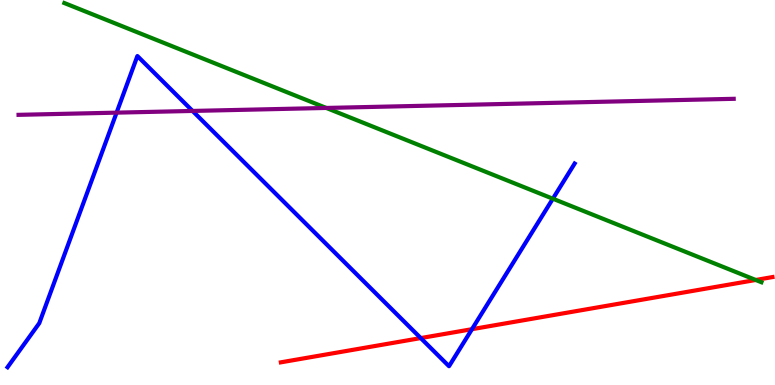[{'lines': ['blue', 'red'], 'intersections': [{'x': 5.43, 'y': 1.22}, {'x': 6.09, 'y': 1.45}]}, {'lines': ['green', 'red'], 'intersections': [{'x': 9.75, 'y': 2.73}]}, {'lines': ['purple', 'red'], 'intersections': []}, {'lines': ['blue', 'green'], 'intersections': [{'x': 7.13, 'y': 4.84}]}, {'lines': ['blue', 'purple'], 'intersections': [{'x': 1.5, 'y': 7.07}, {'x': 2.48, 'y': 7.12}]}, {'lines': ['green', 'purple'], 'intersections': [{'x': 4.21, 'y': 7.2}]}]